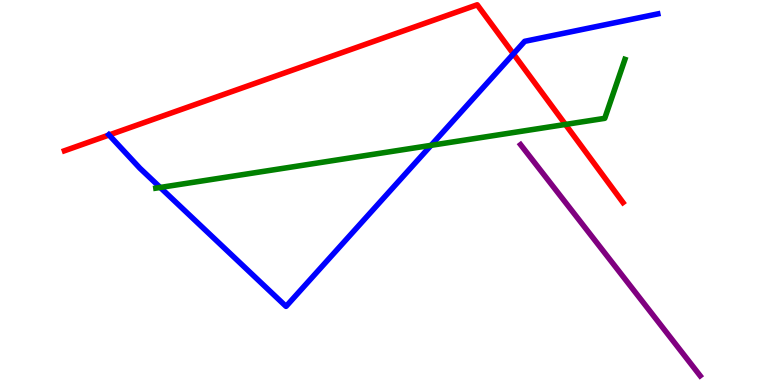[{'lines': ['blue', 'red'], 'intersections': [{'x': 1.41, 'y': 6.49}, {'x': 6.62, 'y': 8.6}]}, {'lines': ['green', 'red'], 'intersections': [{'x': 7.3, 'y': 6.77}]}, {'lines': ['purple', 'red'], 'intersections': []}, {'lines': ['blue', 'green'], 'intersections': [{'x': 2.07, 'y': 5.13}, {'x': 5.56, 'y': 6.22}]}, {'lines': ['blue', 'purple'], 'intersections': []}, {'lines': ['green', 'purple'], 'intersections': []}]